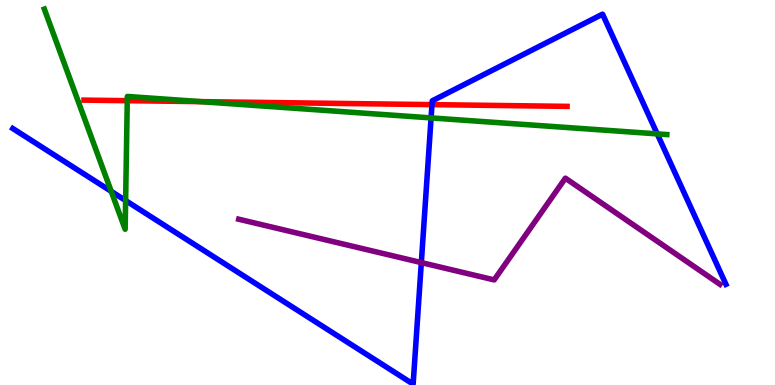[{'lines': ['blue', 'red'], 'intersections': [{'x': 5.57, 'y': 7.28}]}, {'lines': ['green', 'red'], 'intersections': [{'x': 1.64, 'y': 7.38}, {'x': 2.59, 'y': 7.36}]}, {'lines': ['purple', 'red'], 'intersections': []}, {'lines': ['blue', 'green'], 'intersections': [{'x': 1.44, 'y': 5.03}, {'x': 1.62, 'y': 4.79}, {'x': 5.56, 'y': 6.94}, {'x': 8.48, 'y': 6.52}]}, {'lines': ['blue', 'purple'], 'intersections': [{'x': 5.44, 'y': 3.18}]}, {'lines': ['green', 'purple'], 'intersections': []}]